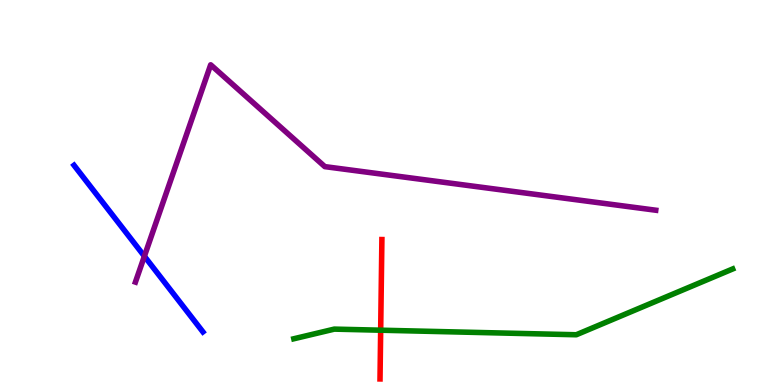[{'lines': ['blue', 'red'], 'intersections': []}, {'lines': ['green', 'red'], 'intersections': [{'x': 4.91, 'y': 1.42}]}, {'lines': ['purple', 'red'], 'intersections': []}, {'lines': ['blue', 'green'], 'intersections': []}, {'lines': ['blue', 'purple'], 'intersections': [{'x': 1.86, 'y': 3.34}]}, {'lines': ['green', 'purple'], 'intersections': []}]